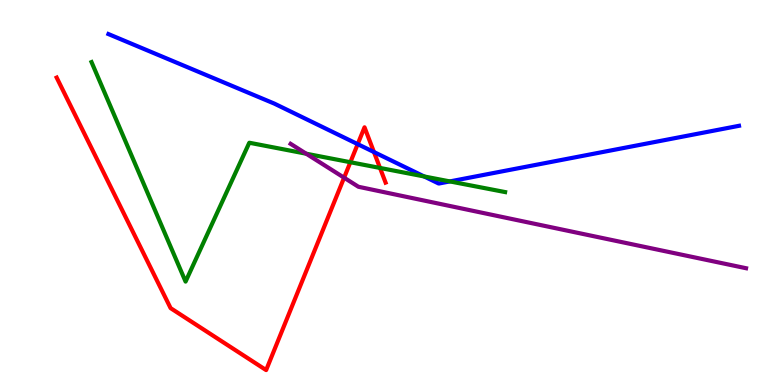[{'lines': ['blue', 'red'], 'intersections': [{'x': 4.62, 'y': 6.26}, {'x': 4.83, 'y': 6.05}]}, {'lines': ['green', 'red'], 'intersections': [{'x': 4.52, 'y': 5.79}, {'x': 4.9, 'y': 5.64}]}, {'lines': ['purple', 'red'], 'intersections': [{'x': 4.44, 'y': 5.38}]}, {'lines': ['blue', 'green'], 'intersections': [{'x': 5.47, 'y': 5.42}, {'x': 5.8, 'y': 5.29}]}, {'lines': ['blue', 'purple'], 'intersections': []}, {'lines': ['green', 'purple'], 'intersections': [{'x': 3.95, 'y': 6.01}]}]